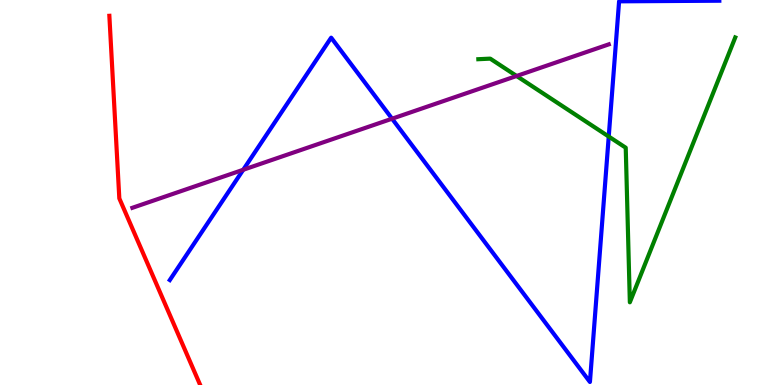[{'lines': ['blue', 'red'], 'intersections': []}, {'lines': ['green', 'red'], 'intersections': []}, {'lines': ['purple', 'red'], 'intersections': []}, {'lines': ['blue', 'green'], 'intersections': [{'x': 7.85, 'y': 6.45}]}, {'lines': ['blue', 'purple'], 'intersections': [{'x': 3.14, 'y': 5.59}, {'x': 5.06, 'y': 6.92}]}, {'lines': ['green', 'purple'], 'intersections': [{'x': 6.67, 'y': 8.03}]}]